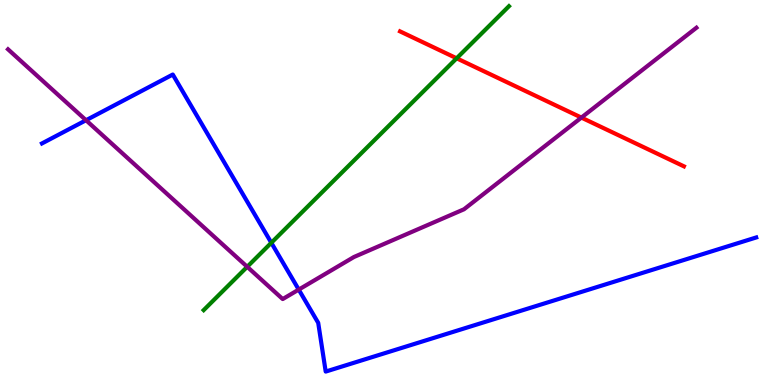[{'lines': ['blue', 'red'], 'intersections': []}, {'lines': ['green', 'red'], 'intersections': [{'x': 5.89, 'y': 8.49}]}, {'lines': ['purple', 'red'], 'intersections': [{'x': 7.5, 'y': 6.95}]}, {'lines': ['blue', 'green'], 'intersections': [{'x': 3.5, 'y': 3.69}]}, {'lines': ['blue', 'purple'], 'intersections': [{'x': 1.11, 'y': 6.88}, {'x': 3.85, 'y': 2.48}]}, {'lines': ['green', 'purple'], 'intersections': [{'x': 3.19, 'y': 3.07}]}]